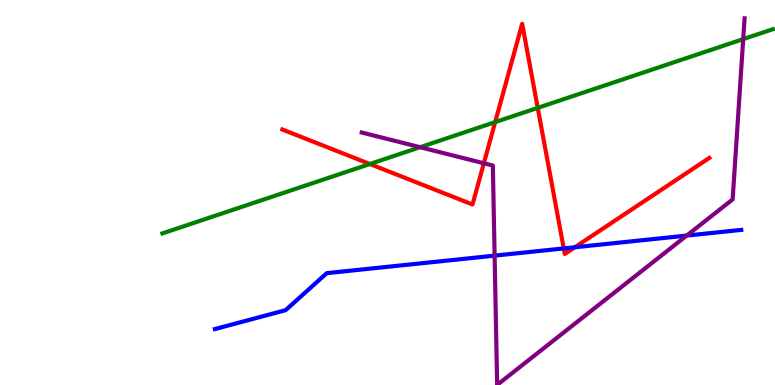[{'lines': ['blue', 'red'], 'intersections': [{'x': 7.27, 'y': 3.55}, {'x': 7.42, 'y': 3.58}]}, {'lines': ['green', 'red'], 'intersections': [{'x': 4.77, 'y': 5.74}, {'x': 6.39, 'y': 6.83}, {'x': 6.94, 'y': 7.2}]}, {'lines': ['purple', 'red'], 'intersections': [{'x': 6.24, 'y': 5.76}]}, {'lines': ['blue', 'green'], 'intersections': []}, {'lines': ['blue', 'purple'], 'intersections': [{'x': 6.38, 'y': 3.36}, {'x': 8.86, 'y': 3.88}]}, {'lines': ['green', 'purple'], 'intersections': [{'x': 5.42, 'y': 6.18}, {'x': 9.59, 'y': 8.98}]}]